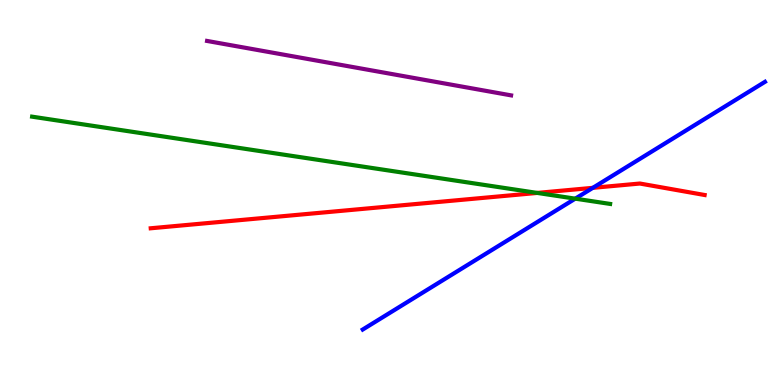[{'lines': ['blue', 'red'], 'intersections': [{'x': 7.65, 'y': 5.12}]}, {'lines': ['green', 'red'], 'intersections': [{'x': 6.93, 'y': 4.99}]}, {'lines': ['purple', 'red'], 'intersections': []}, {'lines': ['blue', 'green'], 'intersections': [{'x': 7.42, 'y': 4.84}]}, {'lines': ['blue', 'purple'], 'intersections': []}, {'lines': ['green', 'purple'], 'intersections': []}]